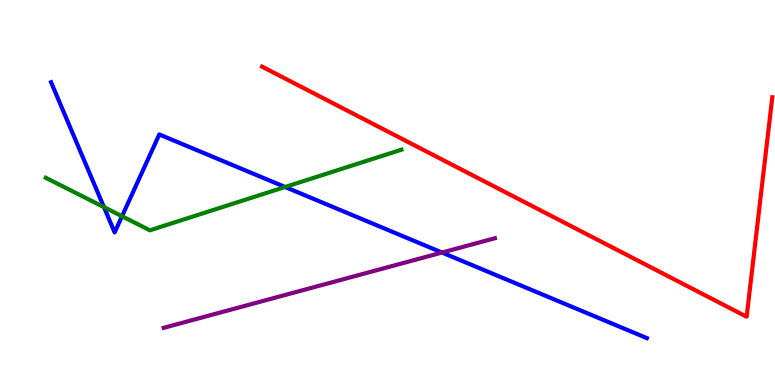[{'lines': ['blue', 'red'], 'intersections': []}, {'lines': ['green', 'red'], 'intersections': []}, {'lines': ['purple', 'red'], 'intersections': []}, {'lines': ['blue', 'green'], 'intersections': [{'x': 1.34, 'y': 4.62}, {'x': 1.57, 'y': 4.38}, {'x': 3.68, 'y': 5.14}]}, {'lines': ['blue', 'purple'], 'intersections': [{'x': 5.7, 'y': 3.44}]}, {'lines': ['green', 'purple'], 'intersections': []}]